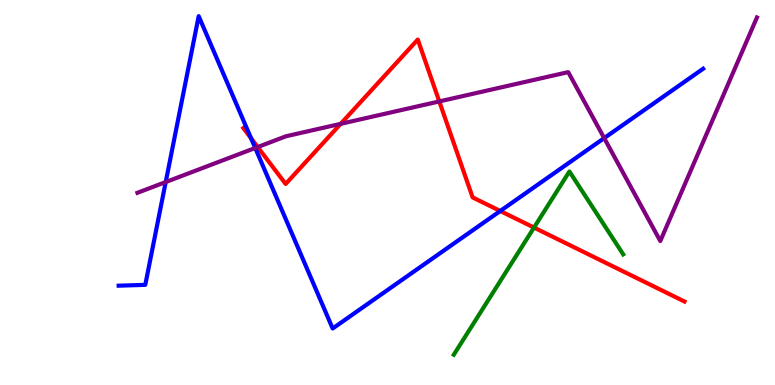[{'lines': ['blue', 'red'], 'intersections': [{'x': 3.24, 'y': 6.41}, {'x': 6.45, 'y': 4.52}]}, {'lines': ['green', 'red'], 'intersections': [{'x': 6.89, 'y': 4.09}]}, {'lines': ['purple', 'red'], 'intersections': [{'x': 3.33, 'y': 6.18}, {'x': 4.4, 'y': 6.78}, {'x': 5.67, 'y': 7.37}]}, {'lines': ['blue', 'green'], 'intersections': []}, {'lines': ['blue', 'purple'], 'intersections': [{'x': 2.14, 'y': 5.27}, {'x': 3.29, 'y': 6.16}, {'x': 7.8, 'y': 6.41}]}, {'lines': ['green', 'purple'], 'intersections': []}]